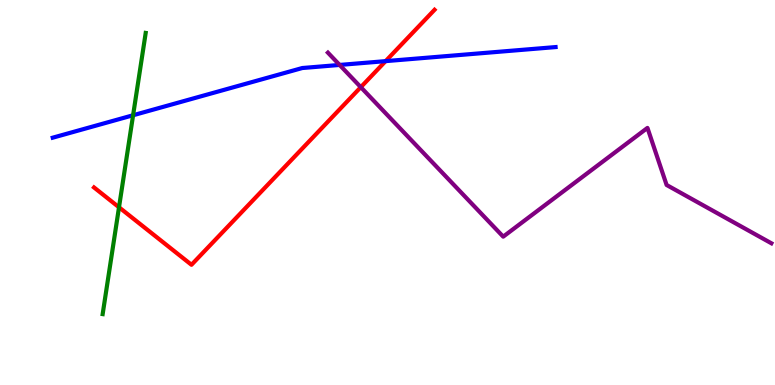[{'lines': ['blue', 'red'], 'intersections': [{'x': 4.98, 'y': 8.41}]}, {'lines': ['green', 'red'], 'intersections': [{'x': 1.54, 'y': 4.62}]}, {'lines': ['purple', 'red'], 'intersections': [{'x': 4.66, 'y': 7.74}]}, {'lines': ['blue', 'green'], 'intersections': [{'x': 1.72, 'y': 7.01}]}, {'lines': ['blue', 'purple'], 'intersections': [{'x': 4.38, 'y': 8.31}]}, {'lines': ['green', 'purple'], 'intersections': []}]